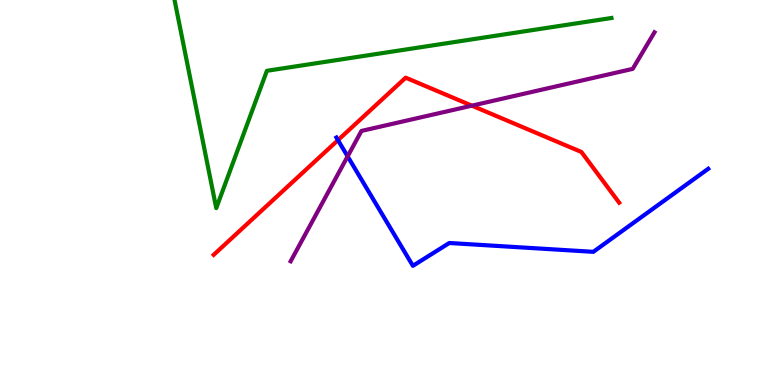[{'lines': ['blue', 'red'], 'intersections': [{'x': 4.36, 'y': 6.36}]}, {'lines': ['green', 'red'], 'intersections': []}, {'lines': ['purple', 'red'], 'intersections': [{'x': 6.09, 'y': 7.26}]}, {'lines': ['blue', 'green'], 'intersections': []}, {'lines': ['blue', 'purple'], 'intersections': [{'x': 4.49, 'y': 5.94}]}, {'lines': ['green', 'purple'], 'intersections': []}]